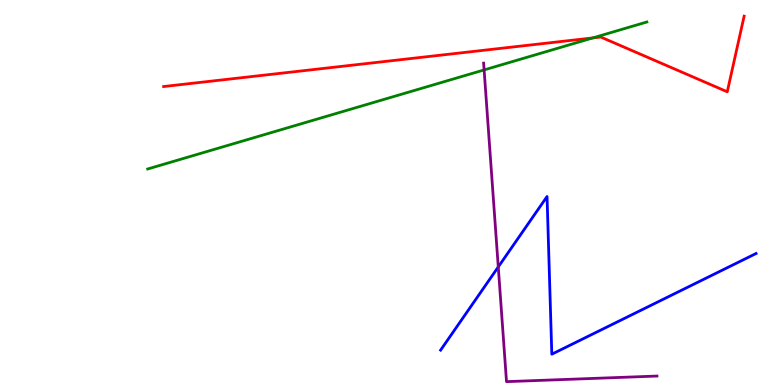[{'lines': ['blue', 'red'], 'intersections': []}, {'lines': ['green', 'red'], 'intersections': [{'x': 7.65, 'y': 9.01}]}, {'lines': ['purple', 'red'], 'intersections': []}, {'lines': ['blue', 'green'], 'intersections': []}, {'lines': ['blue', 'purple'], 'intersections': [{'x': 6.43, 'y': 3.07}]}, {'lines': ['green', 'purple'], 'intersections': [{'x': 6.25, 'y': 8.18}]}]